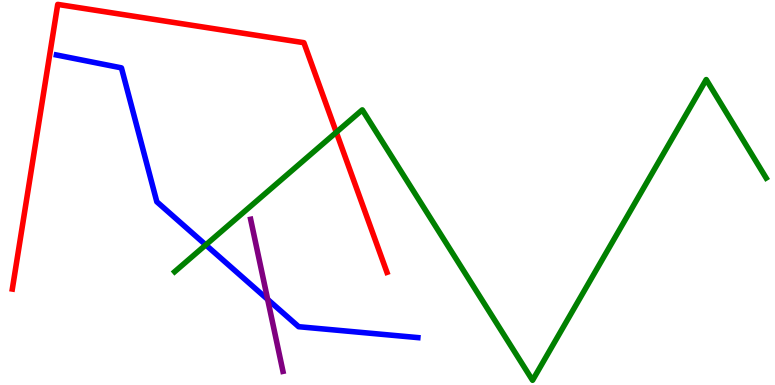[{'lines': ['blue', 'red'], 'intersections': []}, {'lines': ['green', 'red'], 'intersections': [{'x': 4.34, 'y': 6.56}]}, {'lines': ['purple', 'red'], 'intersections': []}, {'lines': ['blue', 'green'], 'intersections': [{'x': 2.66, 'y': 3.64}]}, {'lines': ['blue', 'purple'], 'intersections': [{'x': 3.45, 'y': 2.22}]}, {'lines': ['green', 'purple'], 'intersections': []}]